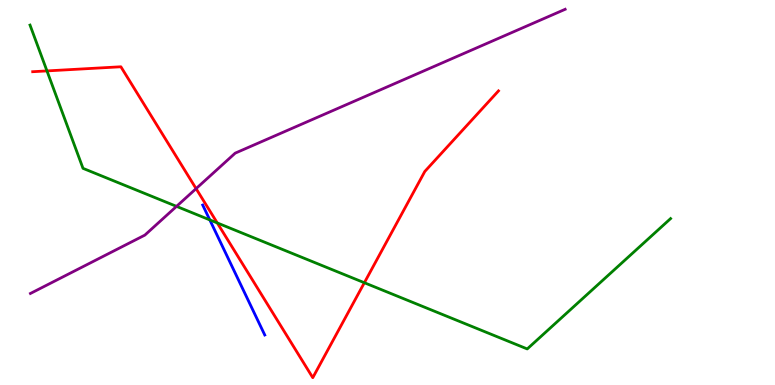[{'lines': ['blue', 'red'], 'intersections': []}, {'lines': ['green', 'red'], 'intersections': [{'x': 0.606, 'y': 8.16}, {'x': 2.8, 'y': 4.21}, {'x': 4.7, 'y': 2.66}]}, {'lines': ['purple', 'red'], 'intersections': [{'x': 2.53, 'y': 5.1}]}, {'lines': ['blue', 'green'], 'intersections': [{'x': 2.71, 'y': 4.29}]}, {'lines': ['blue', 'purple'], 'intersections': []}, {'lines': ['green', 'purple'], 'intersections': [{'x': 2.28, 'y': 4.64}]}]